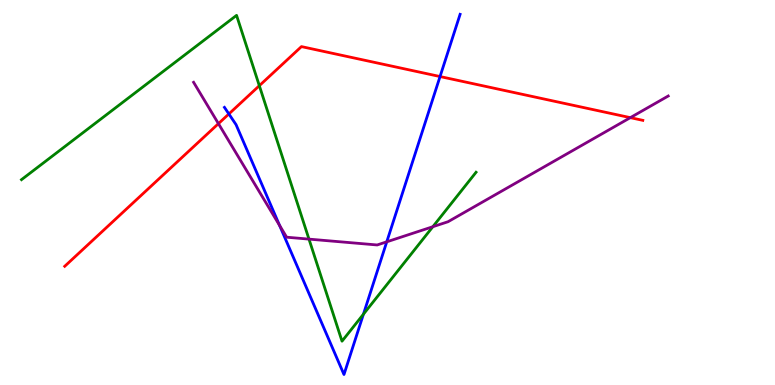[{'lines': ['blue', 'red'], 'intersections': [{'x': 2.95, 'y': 7.04}, {'x': 5.68, 'y': 8.01}]}, {'lines': ['green', 'red'], 'intersections': [{'x': 3.35, 'y': 7.77}]}, {'lines': ['purple', 'red'], 'intersections': [{'x': 2.82, 'y': 6.79}, {'x': 8.13, 'y': 6.94}]}, {'lines': ['blue', 'green'], 'intersections': [{'x': 4.69, 'y': 1.84}]}, {'lines': ['blue', 'purple'], 'intersections': [{'x': 3.61, 'y': 4.14}, {'x': 4.99, 'y': 3.72}]}, {'lines': ['green', 'purple'], 'intersections': [{'x': 3.99, 'y': 3.79}, {'x': 5.59, 'y': 4.11}]}]